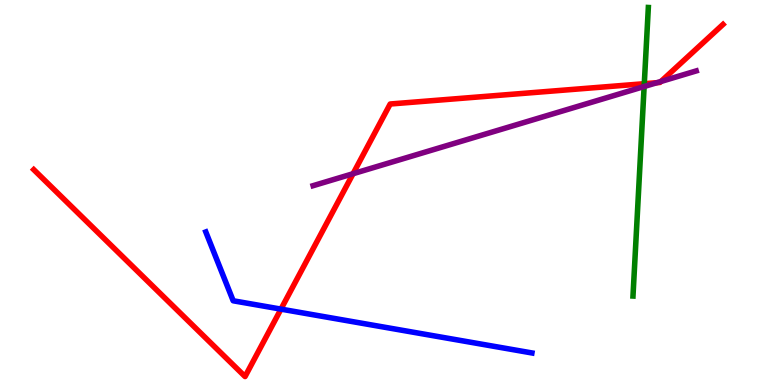[{'lines': ['blue', 'red'], 'intersections': [{'x': 3.63, 'y': 1.97}]}, {'lines': ['green', 'red'], 'intersections': [{'x': 8.31, 'y': 7.83}]}, {'lines': ['purple', 'red'], 'intersections': [{'x': 4.56, 'y': 5.49}, {'x': 8.48, 'y': 7.85}, {'x': 8.53, 'y': 7.88}]}, {'lines': ['blue', 'green'], 'intersections': []}, {'lines': ['blue', 'purple'], 'intersections': []}, {'lines': ['green', 'purple'], 'intersections': [{'x': 8.31, 'y': 7.75}]}]